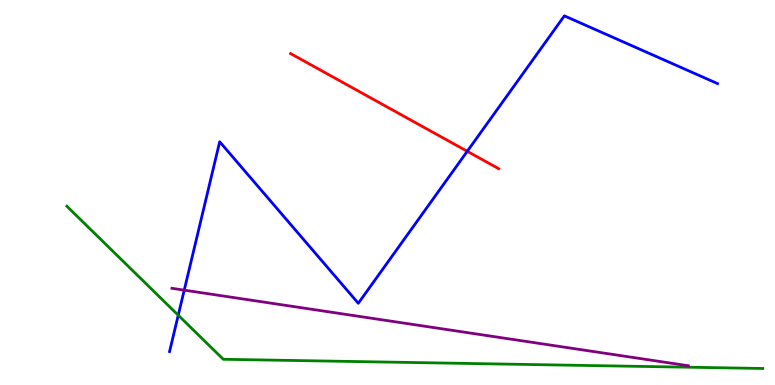[{'lines': ['blue', 'red'], 'intersections': [{'x': 6.03, 'y': 6.07}]}, {'lines': ['green', 'red'], 'intersections': []}, {'lines': ['purple', 'red'], 'intersections': []}, {'lines': ['blue', 'green'], 'intersections': [{'x': 2.3, 'y': 1.81}]}, {'lines': ['blue', 'purple'], 'intersections': [{'x': 2.38, 'y': 2.46}]}, {'lines': ['green', 'purple'], 'intersections': []}]